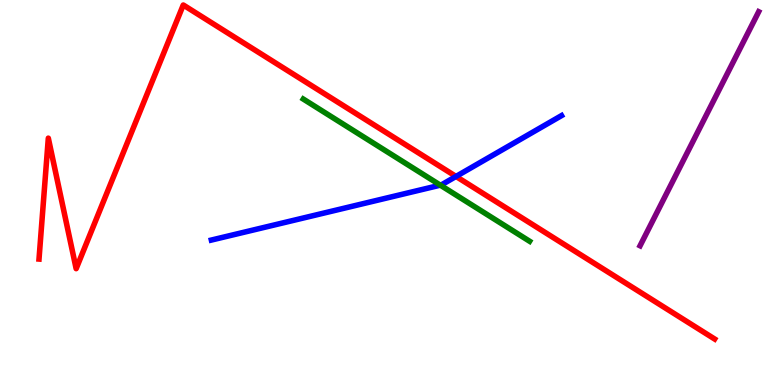[{'lines': ['blue', 'red'], 'intersections': [{'x': 5.88, 'y': 5.42}]}, {'lines': ['green', 'red'], 'intersections': []}, {'lines': ['purple', 'red'], 'intersections': []}, {'lines': ['blue', 'green'], 'intersections': [{'x': 5.68, 'y': 5.19}]}, {'lines': ['blue', 'purple'], 'intersections': []}, {'lines': ['green', 'purple'], 'intersections': []}]